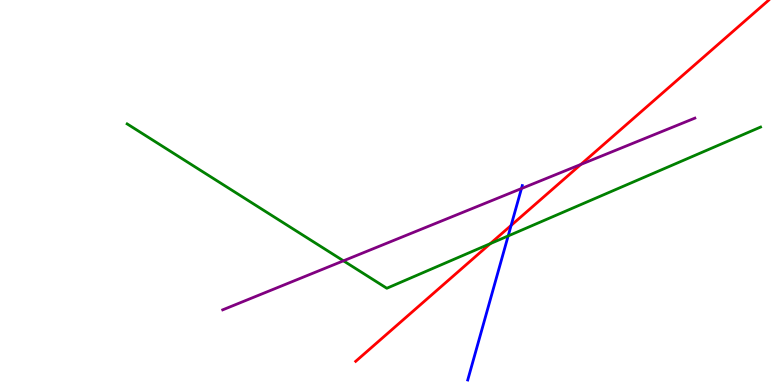[{'lines': ['blue', 'red'], 'intersections': [{'x': 6.6, 'y': 4.14}]}, {'lines': ['green', 'red'], 'intersections': [{'x': 6.33, 'y': 3.67}]}, {'lines': ['purple', 'red'], 'intersections': [{'x': 7.5, 'y': 5.73}]}, {'lines': ['blue', 'green'], 'intersections': [{'x': 6.56, 'y': 3.87}]}, {'lines': ['blue', 'purple'], 'intersections': [{'x': 6.73, 'y': 5.1}]}, {'lines': ['green', 'purple'], 'intersections': [{'x': 4.43, 'y': 3.23}]}]